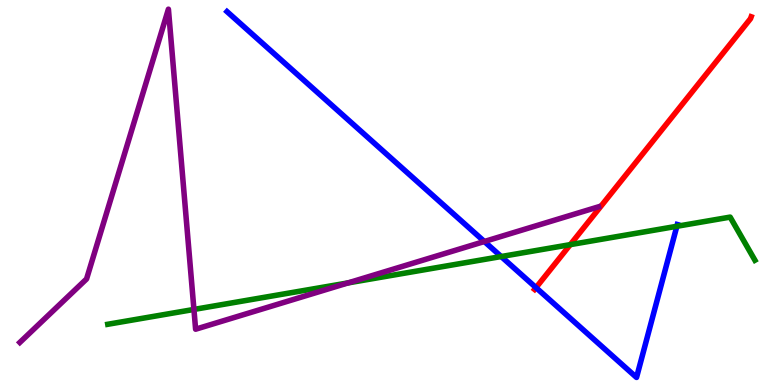[{'lines': ['blue', 'red'], 'intersections': [{'x': 6.92, 'y': 2.53}]}, {'lines': ['green', 'red'], 'intersections': [{'x': 7.36, 'y': 3.65}]}, {'lines': ['purple', 'red'], 'intersections': []}, {'lines': ['blue', 'green'], 'intersections': [{'x': 6.47, 'y': 3.34}, {'x': 8.73, 'y': 4.12}]}, {'lines': ['blue', 'purple'], 'intersections': [{'x': 6.25, 'y': 3.73}]}, {'lines': ['green', 'purple'], 'intersections': [{'x': 2.5, 'y': 1.96}, {'x': 4.49, 'y': 2.65}]}]